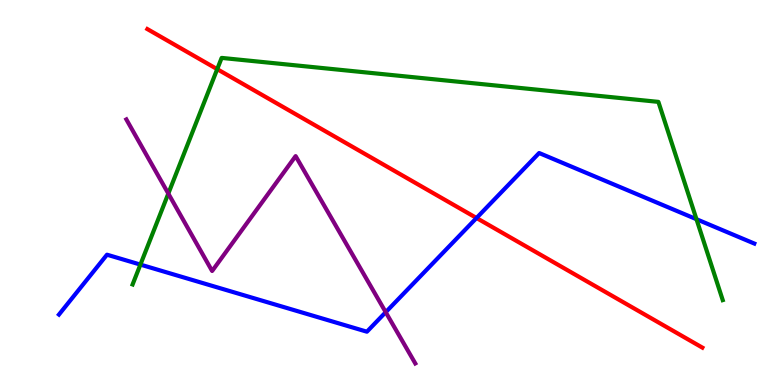[{'lines': ['blue', 'red'], 'intersections': [{'x': 6.15, 'y': 4.34}]}, {'lines': ['green', 'red'], 'intersections': [{'x': 2.8, 'y': 8.2}]}, {'lines': ['purple', 'red'], 'intersections': []}, {'lines': ['blue', 'green'], 'intersections': [{'x': 1.81, 'y': 3.13}, {'x': 8.99, 'y': 4.31}]}, {'lines': ['blue', 'purple'], 'intersections': [{'x': 4.98, 'y': 1.89}]}, {'lines': ['green', 'purple'], 'intersections': [{'x': 2.17, 'y': 4.97}]}]